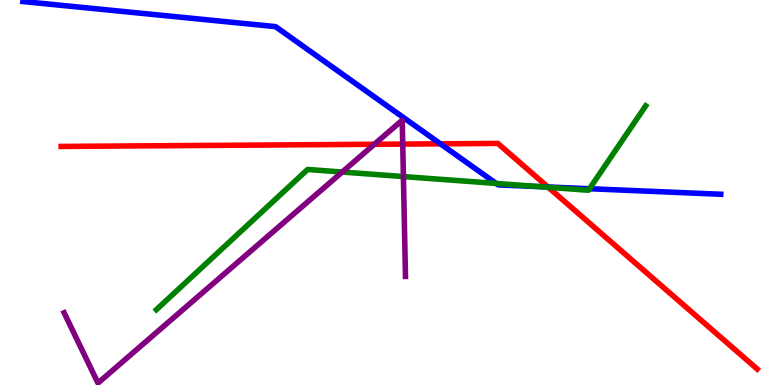[{'lines': ['blue', 'red'], 'intersections': [{'x': 5.68, 'y': 6.26}, {'x': 7.07, 'y': 5.14}]}, {'lines': ['green', 'red'], 'intersections': [{'x': 7.07, 'y': 5.14}]}, {'lines': ['purple', 'red'], 'intersections': [{'x': 4.83, 'y': 6.25}, {'x': 5.2, 'y': 6.26}]}, {'lines': ['blue', 'green'], 'intersections': [{'x': 6.4, 'y': 5.24}, {'x': 6.95, 'y': 5.15}, {'x': 7.61, 'y': 5.1}]}, {'lines': ['blue', 'purple'], 'intersections': []}, {'lines': ['green', 'purple'], 'intersections': [{'x': 4.42, 'y': 5.53}, {'x': 5.21, 'y': 5.41}]}]